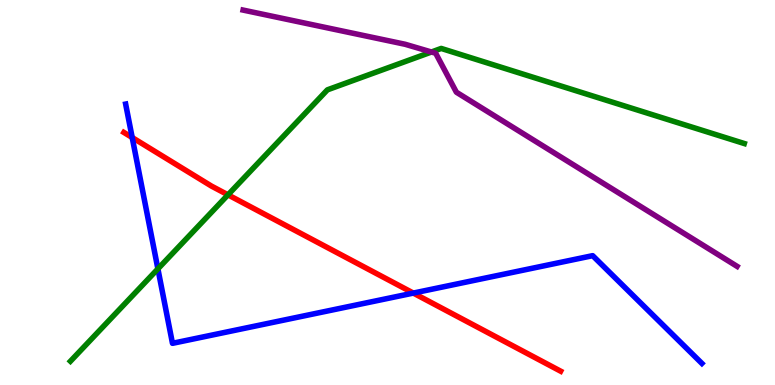[{'lines': ['blue', 'red'], 'intersections': [{'x': 1.71, 'y': 6.43}, {'x': 5.33, 'y': 2.39}]}, {'lines': ['green', 'red'], 'intersections': [{'x': 2.94, 'y': 4.94}]}, {'lines': ['purple', 'red'], 'intersections': []}, {'lines': ['blue', 'green'], 'intersections': [{'x': 2.04, 'y': 3.02}]}, {'lines': ['blue', 'purple'], 'intersections': []}, {'lines': ['green', 'purple'], 'intersections': [{'x': 5.57, 'y': 8.65}]}]